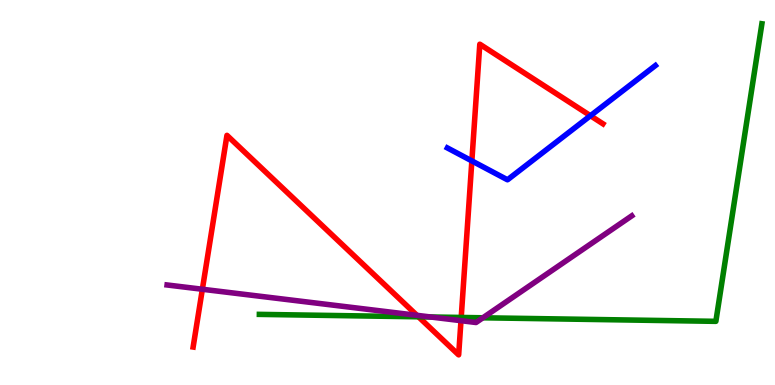[{'lines': ['blue', 'red'], 'intersections': [{'x': 6.09, 'y': 5.82}, {'x': 7.62, 'y': 6.99}]}, {'lines': ['green', 'red'], 'intersections': [{'x': 5.4, 'y': 1.77}, {'x': 5.95, 'y': 1.75}]}, {'lines': ['purple', 'red'], 'intersections': [{'x': 2.61, 'y': 2.49}, {'x': 5.38, 'y': 1.81}, {'x': 5.95, 'y': 1.67}]}, {'lines': ['blue', 'green'], 'intersections': []}, {'lines': ['blue', 'purple'], 'intersections': []}, {'lines': ['green', 'purple'], 'intersections': [{'x': 5.56, 'y': 1.77}, {'x': 6.23, 'y': 1.75}]}]